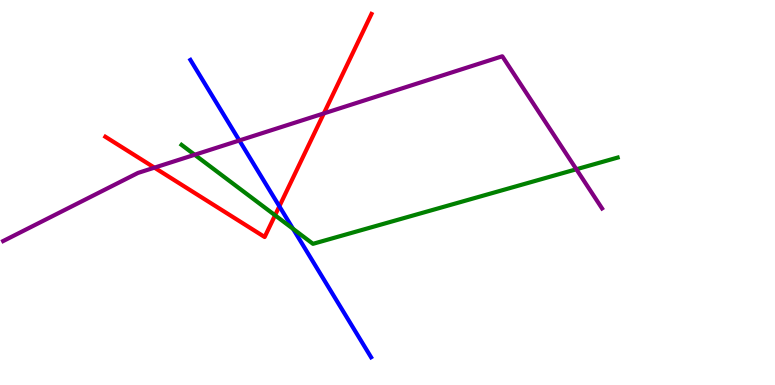[{'lines': ['blue', 'red'], 'intersections': [{'x': 3.6, 'y': 4.64}]}, {'lines': ['green', 'red'], 'intersections': [{'x': 3.55, 'y': 4.41}]}, {'lines': ['purple', 'red'], 'intersections': [{'x': 1.99, 'y': 5.65}, {'x': 4.18, 'y': 7.05}]}, {'lines': ['blue', 'green'], 'intersections': [{'x': 3.78, 'y': 4.06}]}, {'lines': ['blue', 'purple'], 'intersections': [{'x': 3.09, 'y': 6.35}]}, {'lines': ['green', 'purple'], 'intersections': [{'x': 2.51, 'y': 5.98}, {'x': 7.44, 'y': 5.6}]}]